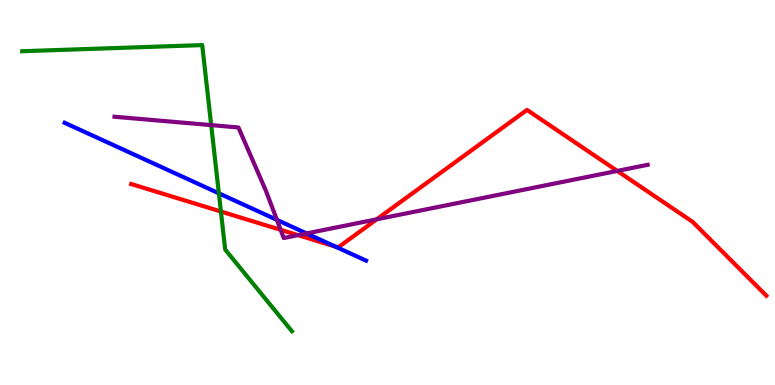[{'lines': ['blue', 'red'], 'intersections': [{'x': 4.33, 'y': 3.6}]}, {'lines': ['green', 'red'], 'intersections': [{'x': 2.85, 'y': 4.51}]}, {'lines': ['purple', 'red'], 'intersections': [{'x': 3.62, 'y': 4.03}, {'x': 3.85, 'y': 3.89}, {'x': 4.86, 'y': 4.3}, {'x': 7.96, 'y': 5.56}]}, {'lines': ['blue', 'green'], 'intersections': [{'x': 2.82, 'y': 4.98}]}, {'lines': ['blue', 'purple'], 'intersections': [{'x': 3.57, 'y': 4.29}, {'x': 3.96, 'y': 3.94}]}, {'lines': ['green', 'purple'], 'intersections': [{'x': 2.73, 'y': 6.75}]}]